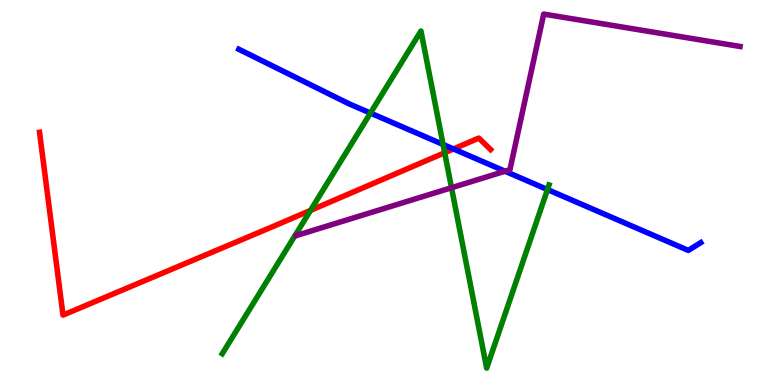[{'lines': ['blue', 'red'], 'intersections': [{'x': 5.85, 'y': 6.13}]}, {'lines': ['green', 'red'], 'intersections': [{'x': 4.01, 'y': 4.54}, {'x': 5.74, 'y': 6.03}]}, {'lines': ['purple', 'red'], 'intersections': []}, {'lines': ['blue', 'green'], 'intersections': [{'x': 4.78, 'y': 7.06}, {'x': 5.72, 'y': 6.25}, {'x': 7.06, 'y': 5.08}]}, {'lines': ['blue', 'purple'], 'intersections': [{'x': 6.52, 'y': 5.55}]}, {'lines': ['green', 'purple'], 'intersections': [{'x': 5.83, 'y': 5.12}]}]